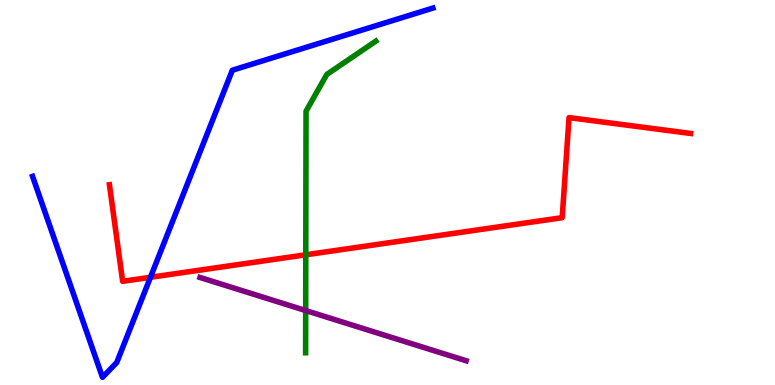[{'lines': ['blue', 'red'], 'intersections': [{'x': 1.94, 'y': 2.8}]}, {'lines': ['green', 'red'], 'intersections': [{'x': 3.95, 'y': 3.38}]}, {'lines': ['purple', 'red'], 'intersections': []}, {'lines': ['blue', 'green'], 'intersections': []}, {'lines': ['blue', 'purple'], 'intersections': []}, {'lines': ['green', 'purple'], 'intersections': [{'x': 3.94, 'y': 1.93}]}]